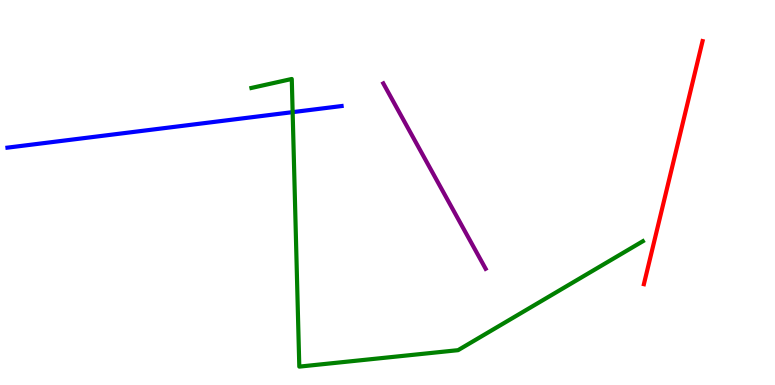[{'lines': ['blue', 'red'], 'intersections': []}, {'lines': ['green', 'red'], 'intersections': []}, {'lines': ['purple', 'red'], 'intersections': []}, {'lines': ['blue', 'green'], 'intersections': [{'x': 3.78, 'y': 7.09}]}, {'lines': ['blue', 'purple'], 'intersections': []}, {'lines': ['green', 'purple'], 'intersections': []}]